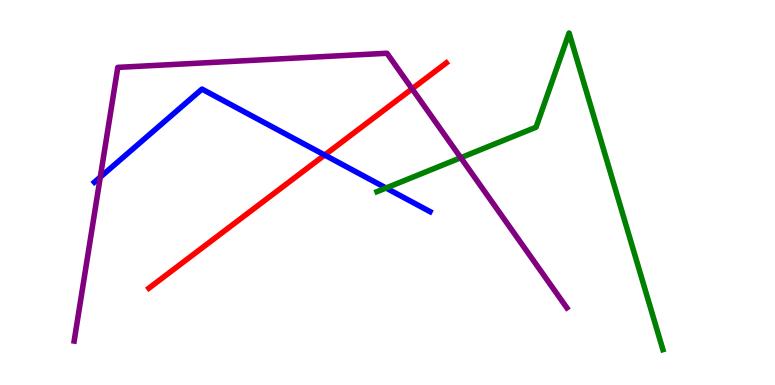[{'lines': ['blue', 'red'], 'intersections': [{'x': 4.19, 'y': 5.97}]}, {'lines': ['green', 'red'], 'intersections': []}, {'lines': ['purple', 'red'], 'intersections': [{'x': 5.32, 'y': 7.69}]}, {'lines': ['blue', 'green'], 'intersections': [{'x': 4.98, 'y': 5.12}]}, {'lines': ['blue', 'purple'], 'intersections': [{'x': 1.29, 'y': 5.4}]}, {'lines': ['green', 'purple'], 'intersections': [{'x': 5.95, 'y': 5.9}]}]